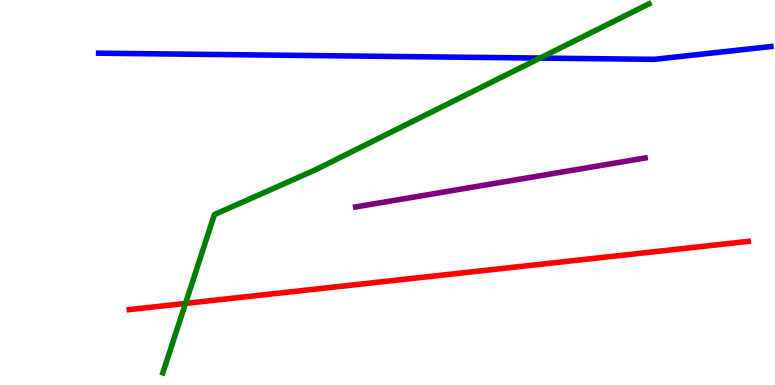[{'lines': ['blue', 'red'], 'intersections': []}, {'lines': ['green', 'red'], 'intersections': [{'x': 2.39, 'y': 2.12}]}, {'lines': ['purple', 'red'], 'intersections': []}, {'lines': ['blue', 'green'], 'intersections': [{'x': 6.97, 'y': 8.49}]}, {'lines': ['blue', 'purple'], 'intersections': []}, {'lines': ['green', 'purple'], 'intersections': []}]